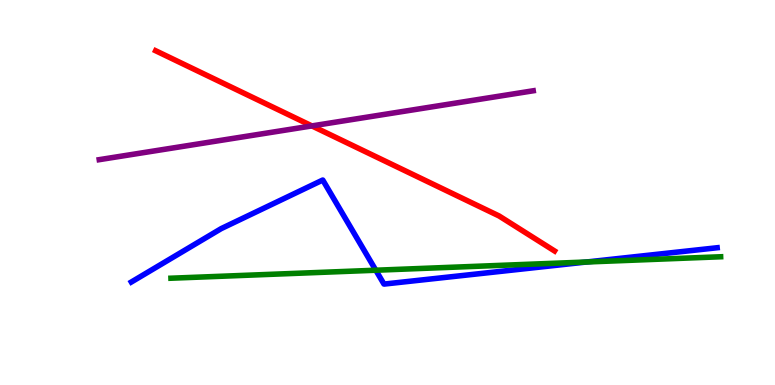[{'lines': ['blue', 'red'], 'intersections': []}, {'lines': ['green', 'red'], 'intersections': []}, {'lines': ['purple', 'red'], 'intersections': [{'x': 4.02, 'y': 6.73}]}, {'lines': ['blue', 'green'], 'intersections': [{'x': 4.85, 'y': 2.98}, {'x': 7.57, 'y': 3.19}]}, {'lines': ['blue', 'purple'], 'intersections': []}, {'lines': ['green', 'purple'], 'intersections': []}]